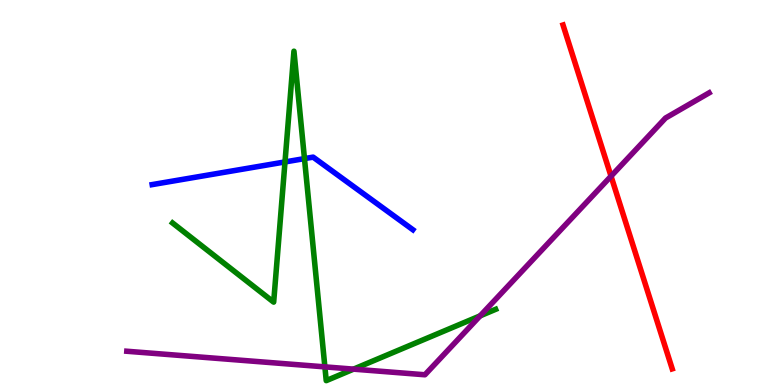[{'lines': ['blue', 'red'], 'intersections': []}, {'lines': ['green', 'red'], 'intersections': []}, {'lines': ['purple', 'red'], 'intersections': [{'x': 7.88, 'y': 5.42}]}, {'lines': ['blue', 'green'], 'intersections': [{'x': 3.68, 'y': 5.79}, {'x': 3.93, 'y': 5.88}]}, {'lines': ['blue', 'purple'], 'intersections': []}, {'lines': ['green', 'purple'], 'intersections': [{'x': 4.19, 'y': 0.471}, {'x': 4.56, 'y': 0.412}, {'x': 6.2, 'y': 1.8}]}]